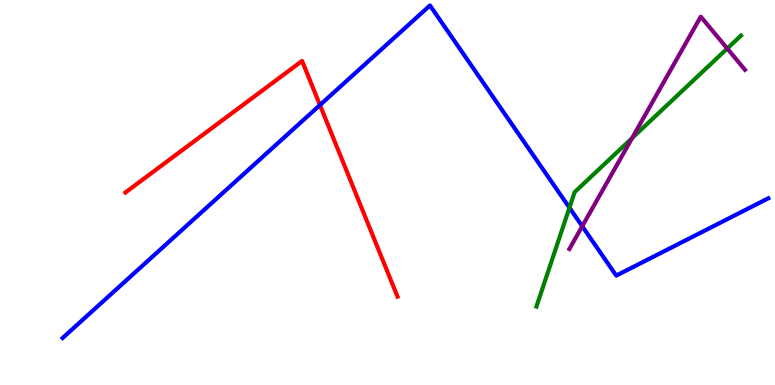[{'lines': ['blue', 'red'], 'intersections': [{'x': 4.13, 'y': 7.27}]}, {'lines': ['green', 'red'], 'intersections': []}, {'lines': ['purple', 'red'], 'intersections': []}, {'lines': ['blue', 'green'], 'intersections': [{'x': 7.35, 'y': 4.6}]}, {'lines': ['blue', 'purple'], 'intersections': [{'x': 7.51, 'y': 4.12}]}, {'lines': ['green', 'purple'], 'intersections': [{'x': 8.16, 'y': 6.41}, {'x': 9.38, 'y': 8.74}]}]